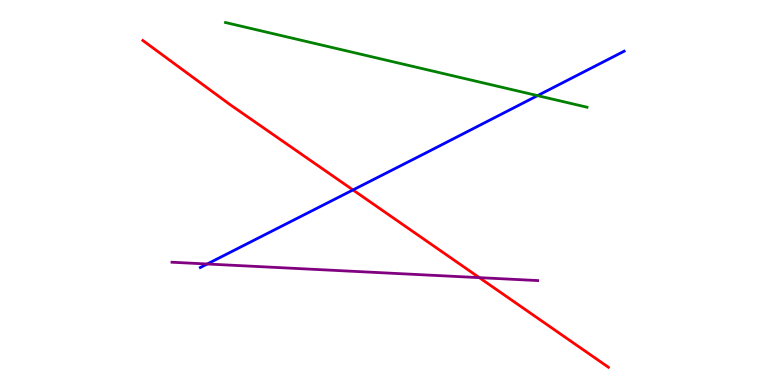[{'lines': ['blue', 'red'], 'intersections': [{'x': 4.55, 'y': 5.07}]}, {'lines': ['green', 'red'], 'intersections': []}, {'lines': ['purple', 'red'], 'intersections': [{'x': 6.18, 'y': 2.79}]}, {'lines': ['blue', 'green'], 'intersections': [{'x': 6.94, 'y': 7.52}]}, {'lines': ['blue', 'purple'], 'intersections': [{'x': 2.67, 'y': 3.14}]}, {'lines': ['green', 'purple'], 'intersections': []}]